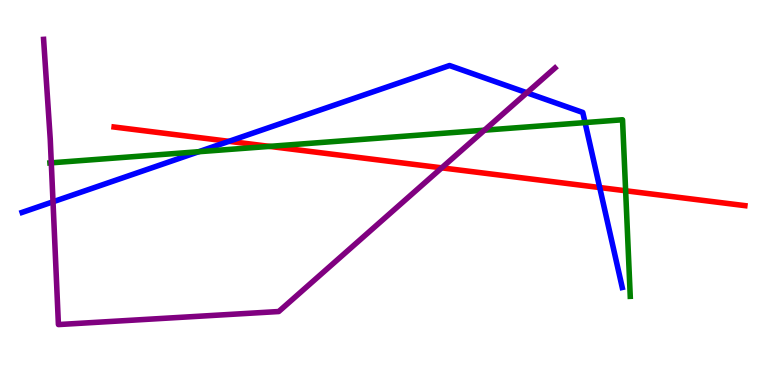[{'lines': ['blue', 'red'], 'intersections': [{'x': 2.95, 'y': 6.33}, {'x': 7.74, 'y': 5.13}]}, {'lines': ['green', 'red'], 'intersections': [{'x': 3.48, 'y': 6.2}, {'x': 8.07, 'y': 5.05}]}, {'lines': ['purple', 'red'], 'intersections': [{'x': 5.7, 'y': 5.64}]}, {'lines': ['blue', 'green'], 'intersections': [{'x': 2.56, 'y': 6.06}, {'x': 7.55, 'y': 6.82}]}, {'lines': ['blue', 'purple'], 'intersections': [{'x': 0.684, 'y': 4.76}, {'x': 6.8, 'y': 7.59}]}, {'lines': ['green', 'purple'], 'intersections': [{'x': 0.662, 'y': 5.77}, {'x': 6.25, 'y': 6.62}]}]